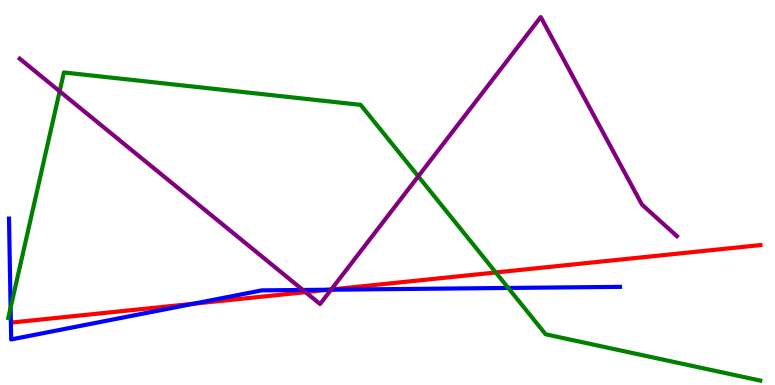[{'lines': ['blue', 'red'], 'intersections': [{'x': 2.5, 'y': 2.11}, {'x': 4.24, 'y': 2.47}]}, {'lines': ['green', 'red'], 'intersections': [{'x': 6.4, 'y': 2.92}]}, {'lines': ['purple', 'red'], 'intersections': [{'x': 3.94, 'y': 2.41}, {'x': 4.27, 'y': 2.48}]}, {'lines': ['blue', 'green'], 'intersections': [{'x': 0.137, 'y': 2.01}, {'x': 6.56, 'y': 2.52}]}, {'lines': ['blue', 'purple'], 'intersections': [{'x': 3.91, 'y': 2.47}, {'x': 4.27, 'y': 2.48}]}, {'lines': ['green', 'purple'], 'intersections': [{'x': 0.77, 'y': 7.63}, {'x': 5.4, 'y': 5.42}]}]